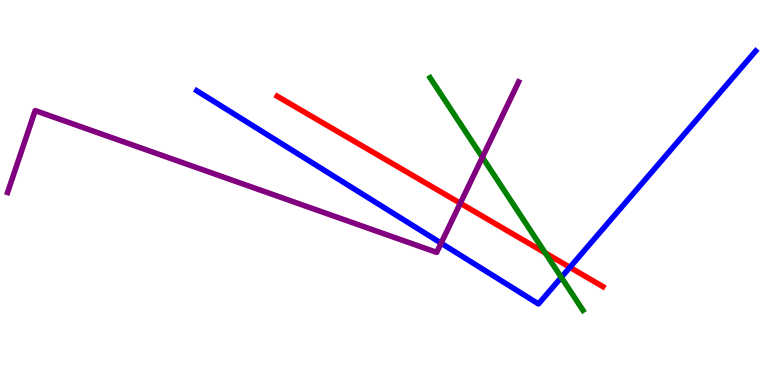[{'lines': ['blue', 'red'], 'intersections': [{'x': 7.35, 'y': 3.06}]}, {'lines': ['green', 'red'], 'intersections': [{'x': 7.04, 'y': 3.43}]}, {'lines': ['purple', 'red'], 'intersections': [{'x': 5.94, 'y': 4.72}]}, {'lines': ['blue', 'green'], 'intersections': [{'x': 7.24, 'y': 2.8}]}, {'lines': ['blue', 'purple'], 'intersections': [{'x': 5.69, 'y': 3.68}]}, {'lines': ['green', 'purple'], 'intersections': [{'x': 6.22, 'y': 5.91}]}]